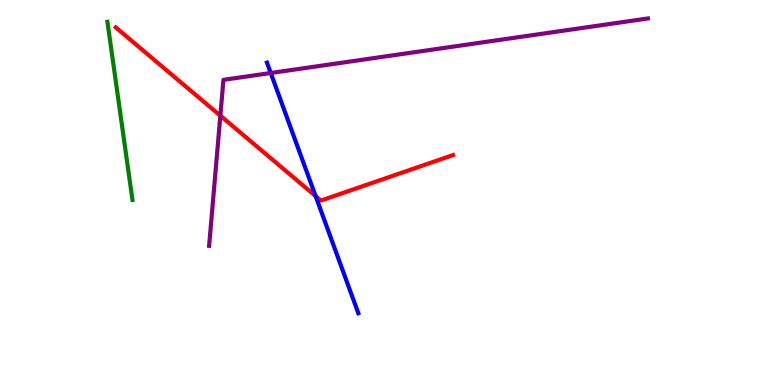[{'lines': ['blue', 'red'], 'intersections': [{'x': 4.07, 'y': 4.91}]}, {'lines': ['green', 'red'], 'intersections': []}, {'lines': ['purple', 'red'], 'intersections': [{'x': 2.84, 'y': 7.0}]}, {'lines': ['blue', 'green'], 'intersections': []}, {'lines': ['blue', 'purple'], 'intersections': [{'x': 3.49, 'y': 8.1}]}, {'lines': ['green', 'purple'], 'intersections': []}]